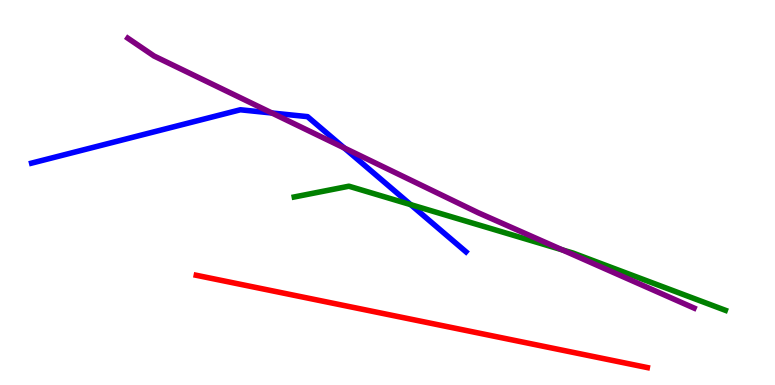[{'lines': ['blue', 'red'], 'intersections': []}, {'lines': ['green', 'red'], 'intersections': []}, {'lines': ['purple', 'red'], 'intersections': []}, {'lines': ['blue', 'green'], 'intersections': [{'x': 5.3, 'y': 4.68}]}, {'lines': ['blue', 'purple'], 'intersections': [{'x': 3.51, 'y': 7.06}, {'x': 4.44, 'y': 6.16}]}, {'lines': ['green', 'purple'], 'intersections': [{'x': 7.26, 'y': 3.51}]}]